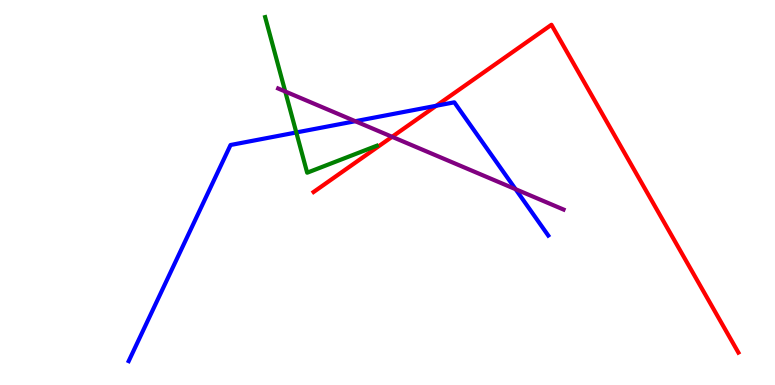[{'lines': ['blue', 'red'], 'intersections': [{'x': 5.63, 'y': 7.25}]}, {'lines': ['green', 'red'], 'intersections': []}, {'lines': ['purple', 'red'], 'intersections': [{'x': 5.06, 'y': 6.45}]}, {'lines': ['blue', 'green'], 'intersections': [{'x': 3.82, 'y': 6.56}]}, {'lines': ['blue', 'purple'], 'intersections': [{'x': 4.58, 'y': 6.85}, {'x': 6.65, 'y': 5.09}]}, {'lines': ['green', 'purple'], 'intersections': [{'x': 3.68, 'y': 7.62}]}]